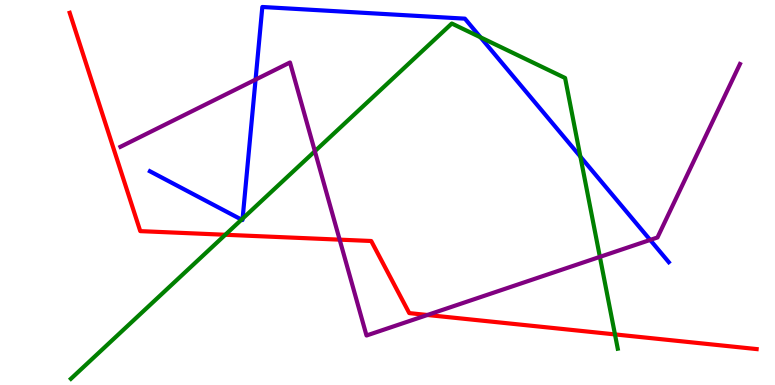[{'lines': ['blue', 'red'], 'intersections': []}, {'lines': ['green', 'red'], 'intersections': [{'x': 2.91, 'y': 3.9}, {'x': 7.94, 'y': 1.31}]}, {'lines': ['purple', 'red'], 'intersections': [{'x': 4.38, 'y': 3.78}, {'x': 5.51, 'y': 1.82}]}, {'lines': ['blue', 'green'], 'intersections': [{'x': 3.12, 'y': 4.3}, {'x': 3.13, 'y': 4.32}, {'x': 6.2, 'y': 9.03}, {'x': 7.49, 'y': 5.93}]}, {'lines': ['blue', 'purple'], 'intersections': [{'x': 3.3, 'y': 7.93}, {'x': 8.39, 'y': 3.77}]}, {'lines': ['green', 'purple'], 'intersections': [{'x': 4.06, 'y': 6.07}, {'x': 7.74, 'y': 3.33}]}]